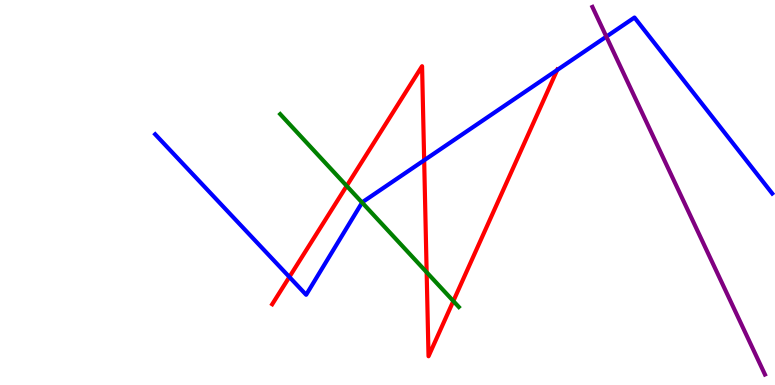[{'lines': ['blue', 'red'], 'intersections': [{'x': 3.73, 'y': 2.81}, {'x': 5.47, 'y': 5.84}, {'x': 7.19, 'y': 8.18}]}, {'lines': ['green', 'red'], 'intersections': [{'x': 4.47, 'y': 5.17}, {'x': 5.51, 'y': 2.93}, {'x': 5.85, 'y': 2.18}]}, {'lines': ['purple', 'red'], 'intersections': []}, {'lines': ['blue', 'green'], 'intersections': [{'x': 4.67, 'y': 4.74}]}, {'lines': ['blue', 'purple'], 'intersections': [{'x': 7.82, 'y': 9.05}]}, {'lines': ['green', 'purple'], 'intersections': []}]